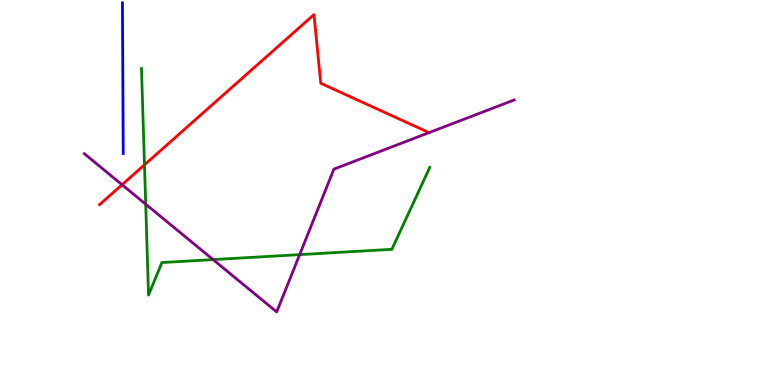[{'lines': ['blue', 'red'], 'intersections': []}, {'lines': ['green', 'red'], 'intersections': [{'x': 1.86, 'y': 5.72}]}, {'lines': ['purple', 'red'], 'intersections': [{'x': 1.57, 'y': 5.2}, {'x': 5.54, 'y': 6.56}]}, {'lines': ['blue', 'green'], 'intersections': []}, {'lines': ['blue', 'purple'], 'intersections': []}, {'lines': ['green', 'purple'], 'intersections': [{'x': 1.88, 'y': 4.7}, {'x': 2.75, 'y': 3.26}, {'x': 3.87, 'y': 3.39}]}]